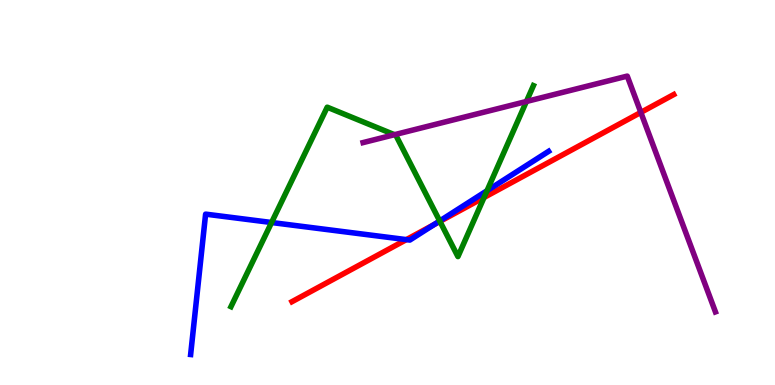[{'lines': ['blue', 'red'], 'intersections': [{'x': 5.24, 'y': 3.78}, {'x': 5.6, 'y': 4.16}]}, {'lines': ['green', 'red'], 'intersections': [{'x': 5.68, 'y': 4.25}, {'x': 6.25, 'y': 4.87}]}, {'lines': ['purple', 'red'], 'intersections': [{'x': 8.27, 'y': 7.08}]}, {'lines': ['blue', 'green'], 'intersections': [{'x': 3.5, 'y': 4.22}, {'x': 5.67, 'y': 4.26}, {'x': 6.28, 'y': 5.05}]}, {'lines': ['blue', 'purple'], 'intersections': []}, {'lines': ['green', 'purple'], 'intersections': [{'x': 5.09, 'y': 6.5}, {'x': 6.79, 'y': 7.36}]}]